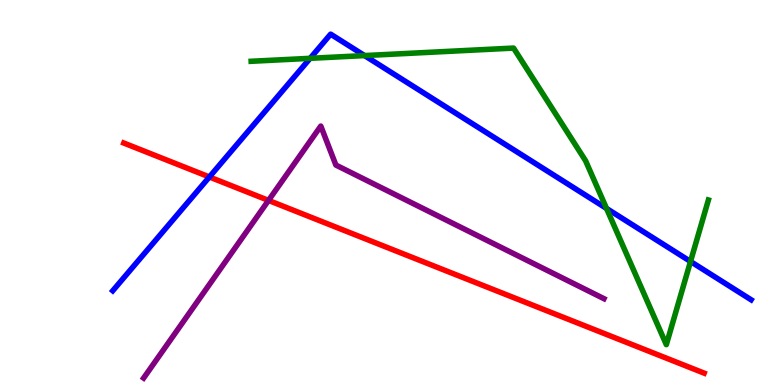[{'lines': ['blue', 'red'], 'intersections': [{'x': 2.7, 'y': 5.4}]}, {'lines': ['green', 'red'], 'intersections': []}, {'lines': ['purple', 'red'], 'intersections': [{'x': 3.46, 'y': 4.79}]}, {'lines': ['blue', 'green'], 'intersections': [{'x': 4.0, 'y': 8.49}, {'x': 4.7, 'y': 8.56}, {'x': 7.83, 'y': 4.59}, {'x': 8.91, 'y': 3.21}]}, {'lines': ['blue', 'purple'], 'intersections': []}, {'lines': ['green', 'purple'], 'intersections': []}]